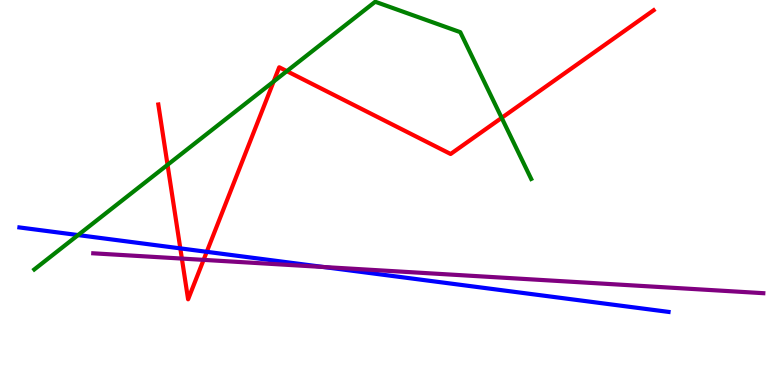[{'lines': ['blue', 'red'], 'intersections': [{'x': 2.33, 'y': 3.55}, {'x': 2.67, 'y': 3.46}]}, {'lines': ['green', 'red'], 'intersections': [{'x': 2.16, 'y': 5.72}, {'x': 3.53, 'y': 7.88}, {'x': 3.7, 'y': 8.15}, {'x': 6.47, 'y': 6.94}]}, {'lines': ['purple', 'red'], 'intersections': [{'x': 2.35, 'y': 3.28}, {'x': 2.63, 'y': 3.25}]}, {'lines': ['blue', 'green'], 'intersections': [{'x': 1.01, 'y': 3.89}]}, {'lines': ['blue', 'purple'], 'intersections': [{'x': 4.17, 'y': 3.06}]}, {'lines': ['green', 'purple'], 'intersections': []}]